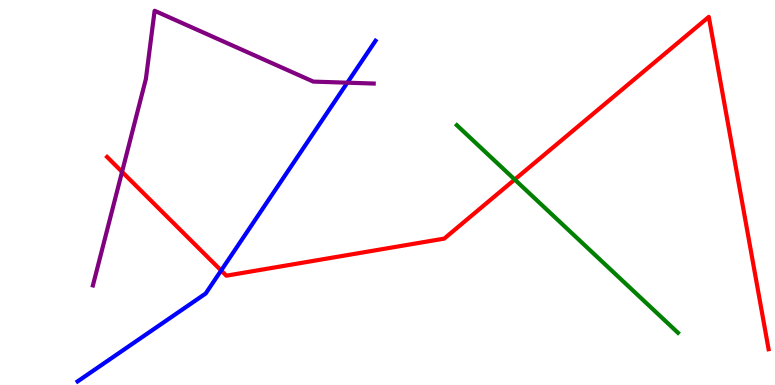[{'lines': ['blue', 'red'], 'intersections': [{'x': 2.85, 'y': 2.97}]}, {'lines': ['green', 'red'], 'intersections': [{'x': 6.64, 'y': 5.34}]}, {'lines': ['purple', 'red'], 'intersections': [{'x': 1.57, 'y': 5.54}]}, {'lines': ['blue', 'green'], 'intersections': []}, {'lines': ['blue', 'purple'], 'intersections': [{'x': 4.48, 'y': 7.85}]}, {'lines': ['green', 'purple'], 'intersections': []}]